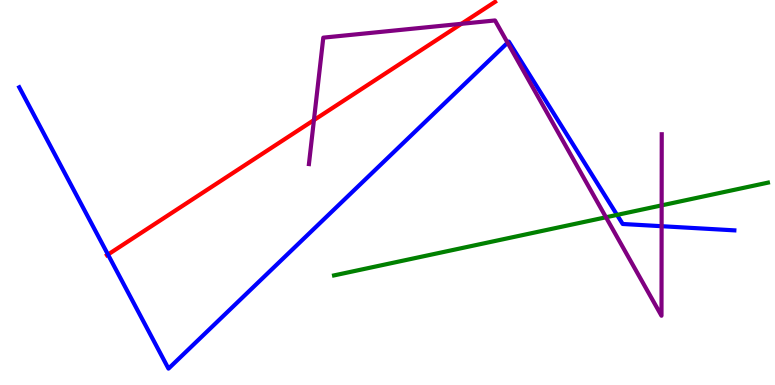[{'lines': ['blue', 'red'], 'intersections': [{'x': 1.39, 'y': 3.39}]}, {'lines': ['green', 'red'], 'intersections': []}, {'lines': ['purple', 'red'], 'intersections': [{'x': 4.05, 'y': 6.88}, {'x': 5.95, 'y': 9.38}]}, {'lines': ['blue', 'green'], 'intersections': [{'x': 7.96, 'y': 4.42}]}, {'lines': ['blue', 'purple'], 'intersections': [{'x': 6.55, 'y': 8.89}, {'x': 8.54, 'y': 4.12}]}, {'lines': ['green', 'purple'], 'intersections': [{'x': 7.82, 'y': 4.36}, {'x': 8.54, 'y': 4.67}]}]